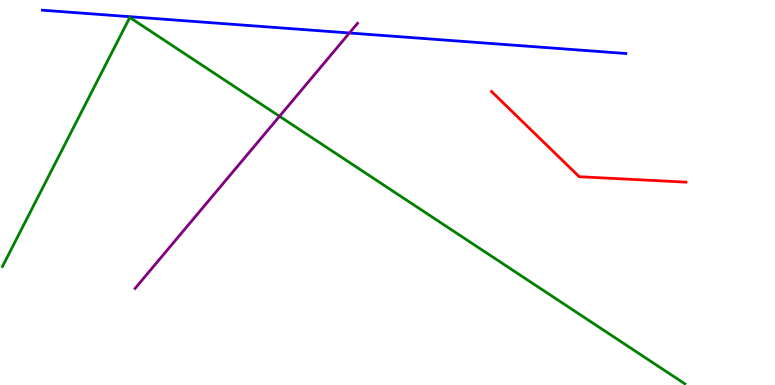[{'lines': ['blue', 'red'], 'intersections': []}, {'lines': ['green', 'red'], 'intersections': []}, {'lines': ['purple', 'red'], 'intersections': []}, {'lines': ['blue', 'green'], 'intersections': []}, {'lines': ['blue', 'purple'], 'intersections': [{'x': 4.51, 'y': 9.14}]}, {'lines': ['green', 'purple'], 'intersections': [{'x': 3.61, 'y': 6.98}]}]